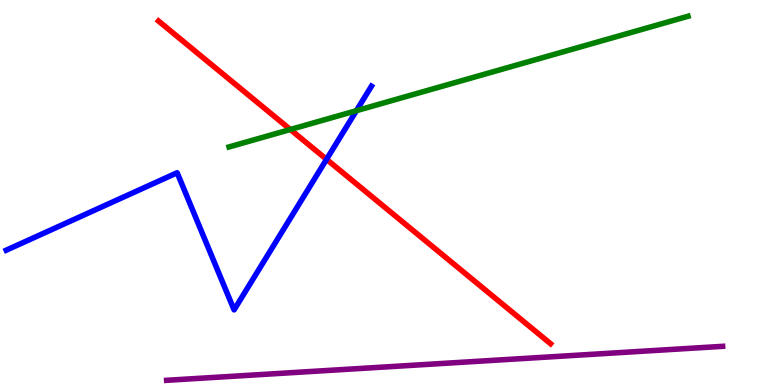[{'lines': ['blue', 'red'], 'intersections': [{'x': 4.21, 'y': 5.86}]}, {'lines': ['green', 'red'], 'intersections': [{'x': 3.75, 'y': 6.64}]}, {'lines': ['purple', 'red'], 'intersections': []}, {'lines': ['blue', 'green'], 'intersections': [{'x': 4.6, 'y': 7.13}]}, {'lines': ['blue', 'purple'], 'intersections': []}, {'lines': ['green', 'purple'], 'intersections': []}]